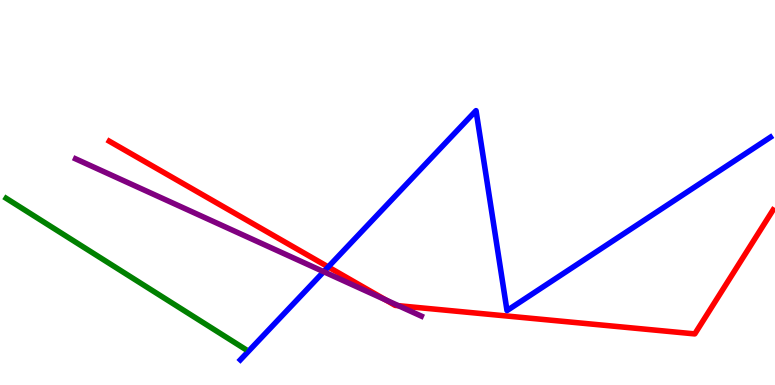[{'lines': ['blue', 'red'], 'intersections': [{'x': 4.24, 'y': 3.07}]}, {'lines': ['green', 'red'], 'intersections': []}, {'lines': ['purple', 'red'], 'intersections': [{'x': 4.97, 'y': 2.21}, {'x': 5.14, 'y': 2.06}]}, {'lines': ['blue', 'green'], 'intersections': []}, {'lines': ['blue', 'purple'], 'intersections': [{'x': 4.18, 'y': 2.94}]}, {'lines': ['green', 'purple'], 'intersections': []}]